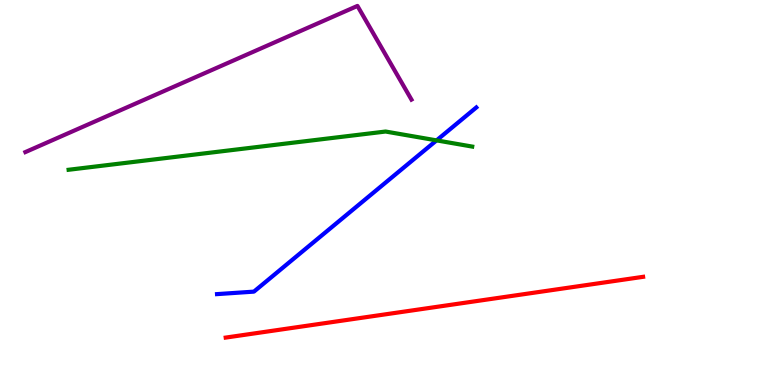[{'lines': ['blue', 'red'], 'intersections': []}, {'lines': ['green', 'red'], 'intersections': []}, {'lines': ['purple', 'red'], 'intersections': []}, {'lines': ['blue', 'green'], 'intersections': [{'x': 5.63, 'y': 6.35}]}, {'lines': ['blue', 'purple'], 'intersections': []}, {'lines': ['green', 'purple'], 'intersections': []}]